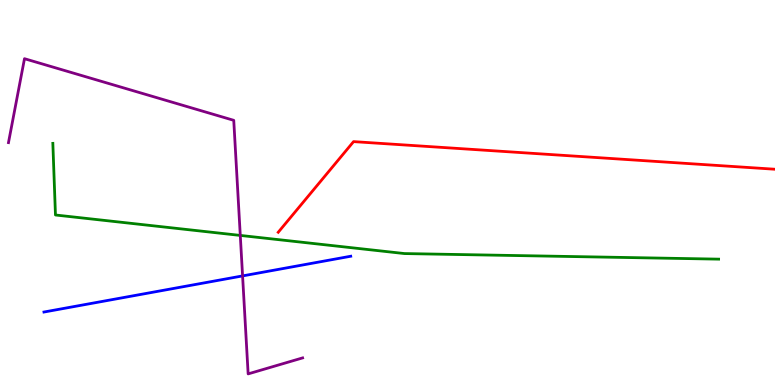[{'lines': ['blue', 'red'], 'intersections': []}, {'lines': ['green', 'red'], 'intersections': []}, {'lines': ['purple', 'red'], 'intersections': []}, {'lines': ['blue', 'green'], 'intersections': []}, {'lines': ['blue', 'purple'], 'intersections': [{'x': 3.13, 'y': 2.83}]}, {'lines': ['green', 'purple'], 'intersections': [{'x': 3.1, 'y': 3.89}]}]